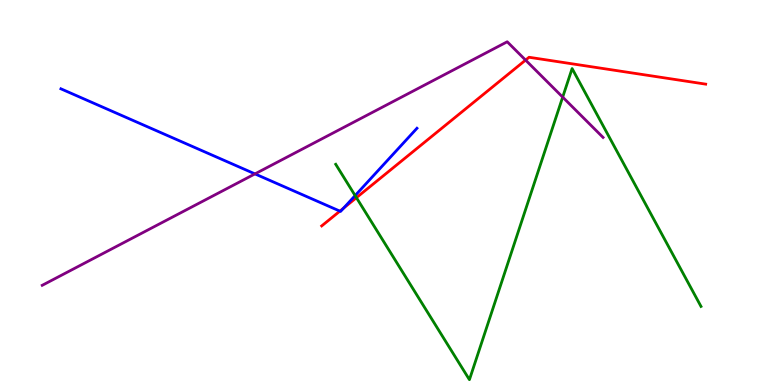[{'lines': ['blue', 'red'], 'intersections': [{'x': 4.39, 'y': 4.52}, {'x': 4.43, 'y': 4.6}]}, {'lines': ['green', 'red'], 'intersections': [{'x': 4.6, 'y': 4.87}]}, {'lines': ['purple', 'red'], 'intersections': [{'x': 6.78, 'y': 8.44}]}, {'lines': ['blue', 'green'], 'intersections': [{'x': 4.58, 'y': 4.92}]}, {'lines': ['blue', 'purple'], 'intersections': [{'x': 3.29, 'y': 5.48}]}, {'lines': ['green', 'purple'], 'intersections': [{'x': 7.26, 'y': 7.48}]}]